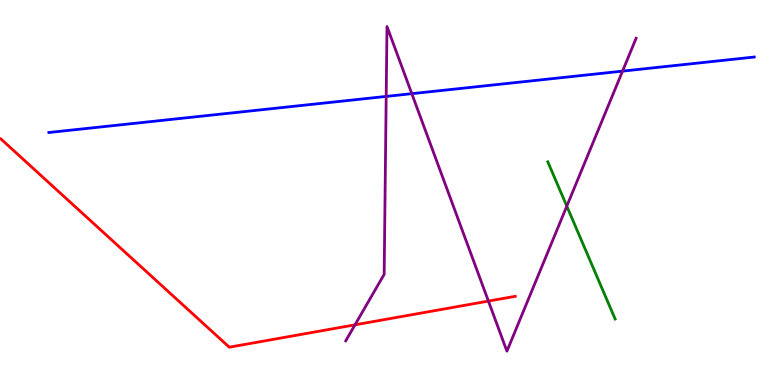[{'lines': ['blue', 'red'], 'intersections': []}, {'lines': ['green', 'red'], 'intersections': []}, {'lines': ['purple', 'red'], 'intersections': [{'x': 4.58, 'y': 1.56}, {'x': 6.3, 'y': 2.18}]}, {'lines': ['blue', 'green'], 'intersections': []}, {'lines': ['blue', 'purple'], 'intersections': [{'x': 4.98, 'y': 7.5}, {'x': 5.31, 'y': 7.57}, {'x': 8.03, 'y': 8.15}]}, {'lines': ['green', 'purple'], 'intersections': [{'x': 7.31, 'y': 4.65}]}]